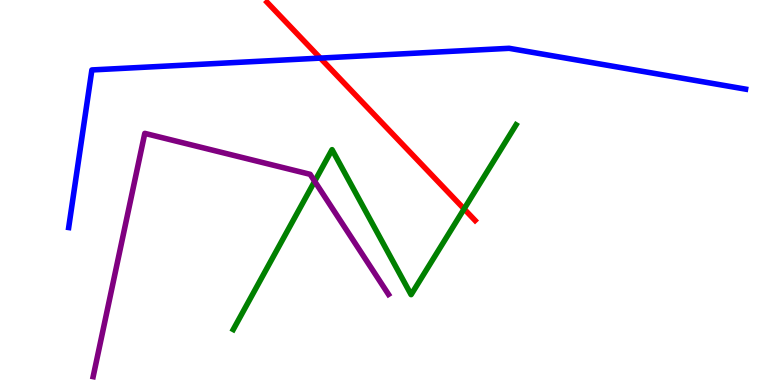[{'lines': ['blue', 'red'], 'intersections': [{'x': 4.13, 'y': 8.49}]}, {'lines': ['green', 'red'], 'intersections': [{'x': 5.99, 'y': 4.57}]}, {'lines': ['purple', 'red'], 'intersections': []}, {'lines': ['blue', 'green'], 'intersections': []}, {'lines': ['blue', 'purple'], 'intersections': []}, {'lines': ['green', 'purple'], 'intersections': [{'x': 4.06, 'y': 5.29}]}]